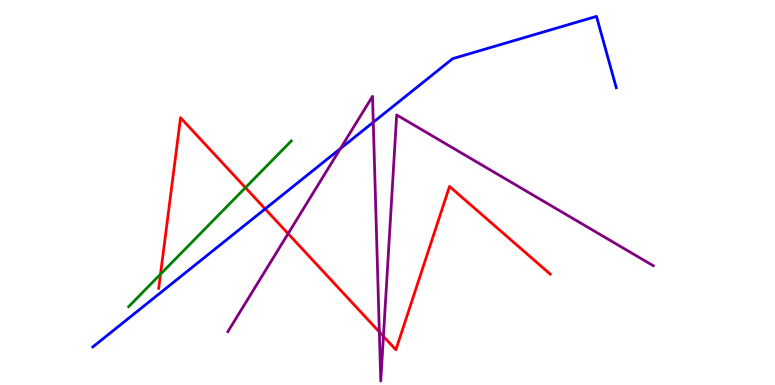[{'lines': ['blue', 'red'], 'intersections': [{'x': 3.42, 'y': 4.57}]}, {'lines': ['green', 'red'], 'intersections': [{'x': 2.07, 'y': 2.88}, {'x': 3.17, 'y': 5.13}]}, {'lines': ['purple', 'red'], 'intersections': [{'x': 3.72, 'y': 3.93}, {'x': 4.89, 'y': 1.38}, {'x': 4.95, 'y': 1.26}]}, {'lines': ['blue', 'green'], 'intersections': []}, {'lines': ['blue', 'purple'], 'intersections': [{'x': 4.39, 'y': 6.14}, {'x': 4.82, 'y': 6.82}]}, {'lines': ['green', 'purple'], 'intersections': []}]